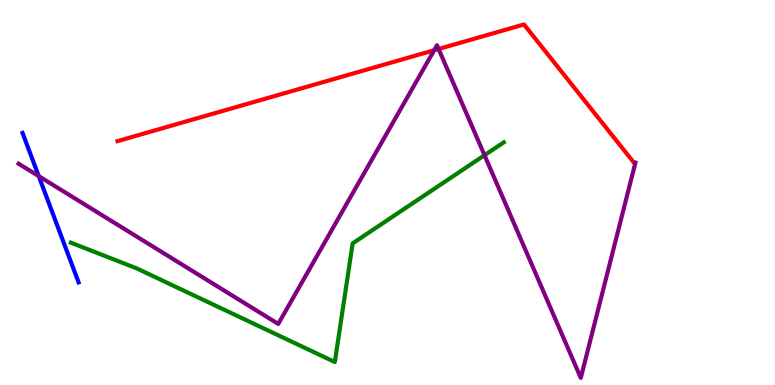[{'lines': ['blue', 'red'], 'intersections': []}, {'lines': ['green', 'red'], 'intersections': []}, {'lines': ['purple', 'red'], 'intersections': [{'x': 5.6, 'y': 8.69}, {'x': 5.66, 'y': 8.73}]}, {'lines': ['blue', 'green'], 'intersections': []}, {'lines': ['blue', 'purple'], 'intersections': [{'x': 0.5, 'y': 5.43}]}, {'lines': ['green', 'purple'], 'intersections': [{'x': 6.25, 'y': 5.97}]}]